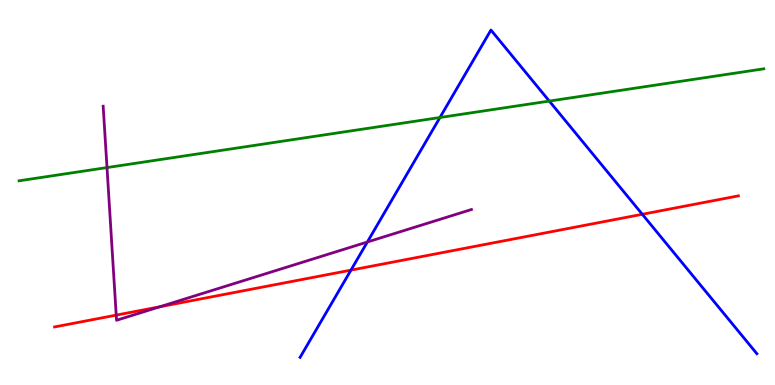[{'lines': ['blue', 'red'], 'intersections': [{'x': 4.53, 'y': 2.98}, {'x': 8.29, 'y': 4.43}]}, {'lines': ['green', 'red'], 'intersections': []}, {'lines': ['purple', 'red'], 'intersections': [{'x': 1.5, 'y': 1.82}, {'x': 2.06, 'y': 2.03}]}, {'lines': ['blue', 'green'], 'intersections': [{'x': 5.68, 'y': 6.95}, {'x': 7.09, 'y': 7.37}]}, {'lines': ['blue', 'purple'], 'intersections': [{'x': 4.74, 'y': 3.71}]}, {'lines': ['green', 'purple'], 'intersections': [{'x': 1.38, 'y': 5.65}]}]